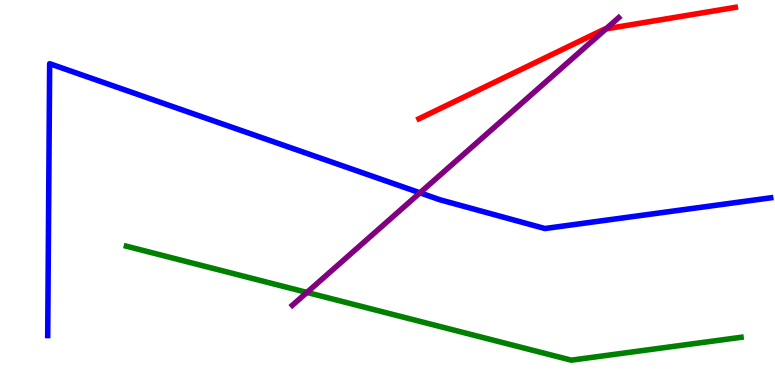[{'lines': ['blue', 'red'], 'intersections': []}, {'lines': ['green', 'red'], 'intersections': []}, {'lines': ['purple', 'red'], 'intersections': [{'x': 7.82, 'y': 9.25}]}, {'lines': ['blue', 'green'], 'intersections': []}, {'lines': ['blue', 'purple'], 'intersections': [{'x': 5.42, 'y': 4.99}]}, {'lines': ['green', 'purple'], 'intersections': [{'x': 3.96, 'y': 2.4}]}]